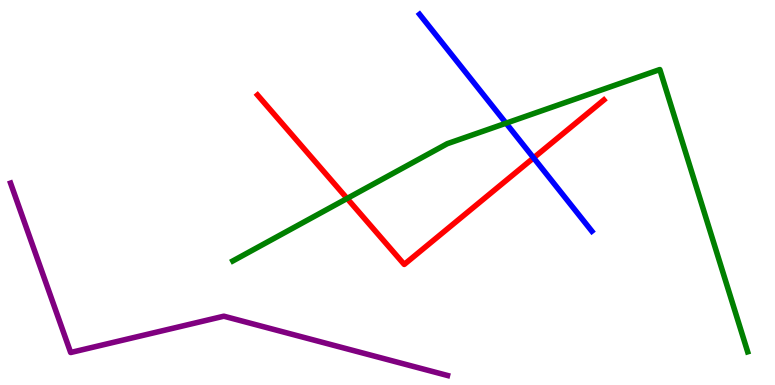[{'lines': ['blue', 'red'], 'intersections': [{'x': 6.89, 'y': 5.9}]}, {'lines': ['green', 'red'], 'intersections': [{'x': 4.48, 'y': 4.85}]}, {'lines': ['purple', 'red'], 'intersections': []}, {'lines': ['blue', 'green'], 'intersections': [{'x': 6.53, 'y': 6.8}]}, {'lines': ['blue', 'purple'], 'intersections': []}, {'lines': ['green', 'purple'], 'intersections': []}]